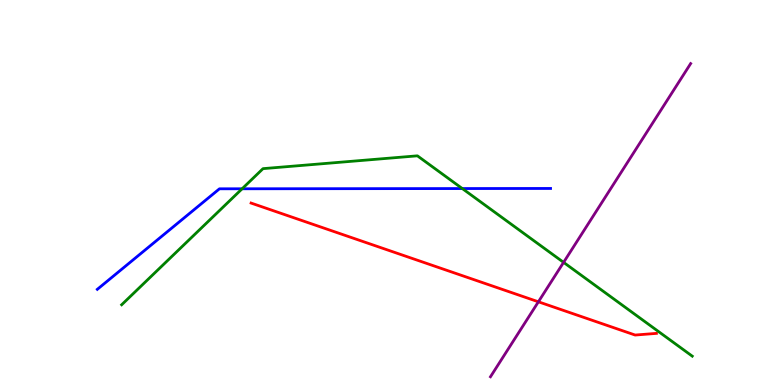[{'lines': ['blue', 'red'], 'intersections': []}, {'lines': ['green', 'red'], 'intersections': []}, {'lines': ['purple', 'red'], 'intersections': [{'x': 6.95, 'y': 2.16}]}, {'lines': ['blue', 'green'], 'intersections': [{'x': 3.12, 'y': 5.1}, {'x': 5.97, 'y': 5.1}]}, {'lines': ['blue', 'purple'], 'intersections': []}, {'lines': ['green', 'purple'], 'intersections': [{'x': 7.27, 'y': 3.19}]}]